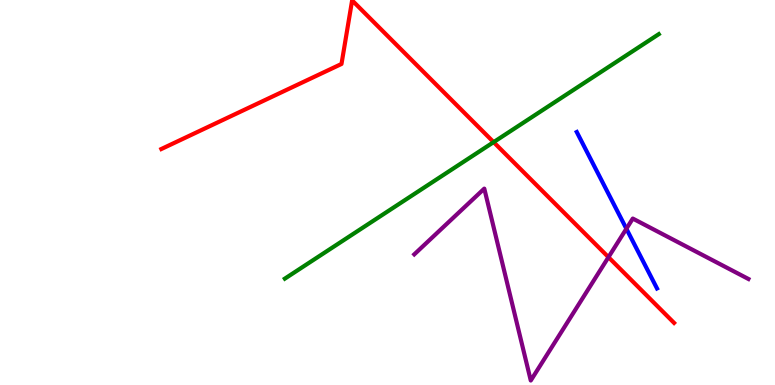[{'lines': ['blue', 'red'], 'intersections': []}, {'lines': ['green', 'red'], 'intersections': [{'x': 6.37, 'y': 6.31}]}, {'lines': ['purple', 'red'], 'intersections': [{'x': 7.85, 'y': 3.32}]}, {'lines': ['blue', 'green'], 'intersections': []}, {'lines': ['blue', 'purple'], 'intersections': [{'x': 8.08, 'y': 4.06}]}, {'lines': ['green', 'purple'], 'intersections': []}]